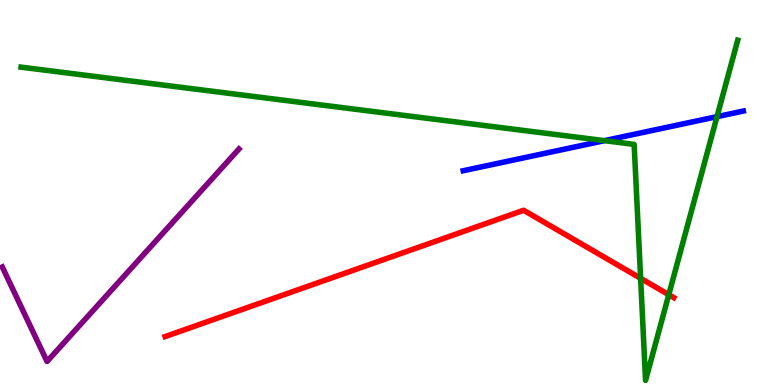[{'lines': ['blue', 'red'], 'intersections': []}, {'lines': ['green', 'red'], 'intersections': [{'x': 8.27, 'y': 2.77}, {'x': 8.63, 'y': 2.35}]}, {'lines': ['purple', 'red'], 'intersections': []}, {'lines': ['blue', 'green'], 'intersections': [{'x': 7.8, 'y': 6.35}, {'x': 9.25, 'y': 6.97}]}, {'lines': ['blue', 'purple'], 'intersections': []}, {'lines': ['green', 'purple'], 'intersections': []}]